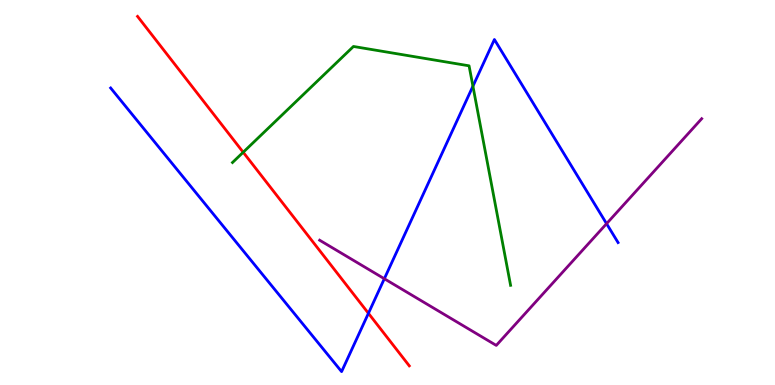[{'lines': ['blue', 'red'], 'intersections': [{'x': 4.75, 'y': 1.86}]}, {'lines': ['green', 'red'], 'intersections': [{'x': 3.14, 'y': 6.05}]}, {'lines': ['purple', 'red'], 'intersections': []}, {'lines': ['blue', 'green'], 'intersections': [{'x': 6.1, 'y': 7.76}]}, {'lines': ['blue', 'purple'], 'intersections': [{'x': 4.96, 'y': 2.76}, {'x': 7.83, 'y': 4.19}]}, {'lines': ['green', 'purple'], 'intersections': []}]